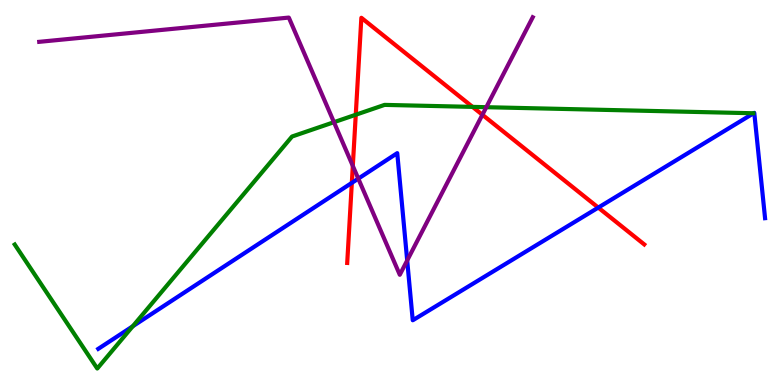[{'lines': ['blue', 'red'], 'intersections': [{'x': 4.54, 'y': 5.25}, {'x': 7.72, 'y': 4.61}]}, {'lines': ['green', 'red'], 'intersections': [{'x': 4.59, 'y': 7.02}, {'x': 6.1, 'y': 7.22}]}, {'lines': ['purple', 'red'], 'intersections': [{'x': 4.55, 'y': 5.69}, {'x': 6.22, 'y': 7.02}]}, {'lines': ['blue', 'green'], 'intersections': [{'x': 1.71, 'y': 1.53}]}, {'lines': ['blue', 'purple'], 'intersections': [{'x': 4.62, 'y': 5.36}, {'x': 5.25, 'y': 3.24}]}, {'lines': ['green', 'purple'], 'intersections': [{'x': 4.31, 'y': 6.83}, {'x': 6.27, 'y': 7.22}]}]